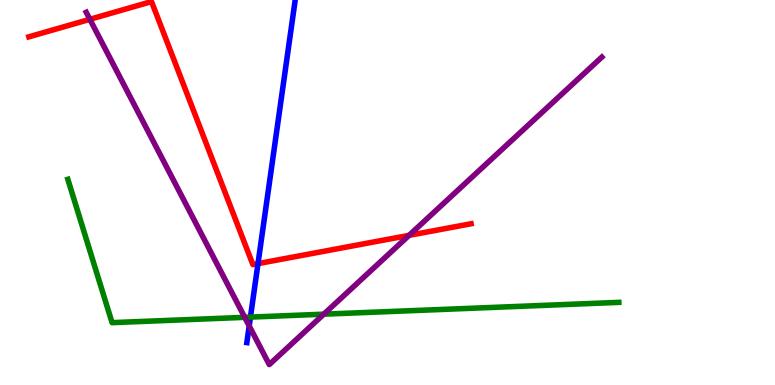[{'lines': ['blue', 'red'], 'intersections': [{'x': 3.33, 'y': 3.15}]}, {'lines': ['green', 'red'], 'intersections': []}, {'lines': ['purple', 'red'], 'intersections': [{'x': 1.16, 'y': 9.5}, {'x': 5.28, 'y': 3.89}]}, {'lines': ['blue', 'green'], 'intersections': [{'x': 3.23, 'y': 1.76}]}, {'lines': ['blue', 'purple'], 'intersections': [{'x': 3.22, 'y': 1.53}]}, {'lines': ['green', 'purple'], 'intersections': [{'x': 3.16, 'y': 1.76}, {'x': 4.18, 'y': 1.84}]}]